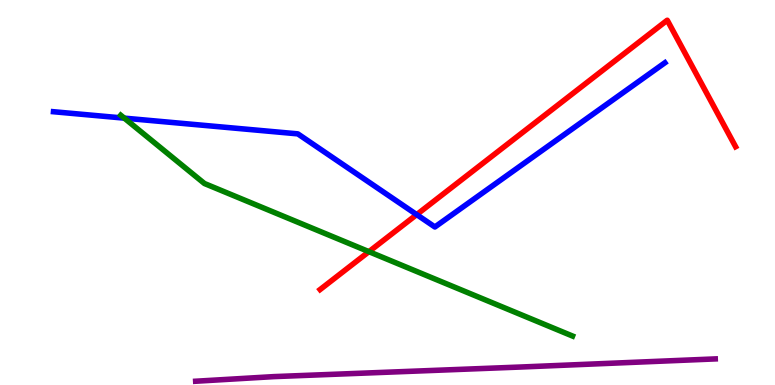[{'lines': ['blue', 'red'], 'intersections': [{'x': 5.38, 'y': 4.43}]}, {'lines': ['green', 'red'], 'intersections': [{'x': 4.76, 'y': 3.46}]}, {'lines': ['purple', 'red'], 'intersections': []}, {'lines': ['blue', 'green'], 'intersections': [{'x': 1.6, 'y': 6.93}]}, {'lines': ['blue', 'purple'], 'intersections': []}, {'lines': ['green', 'purple'], 'intersections': []}]